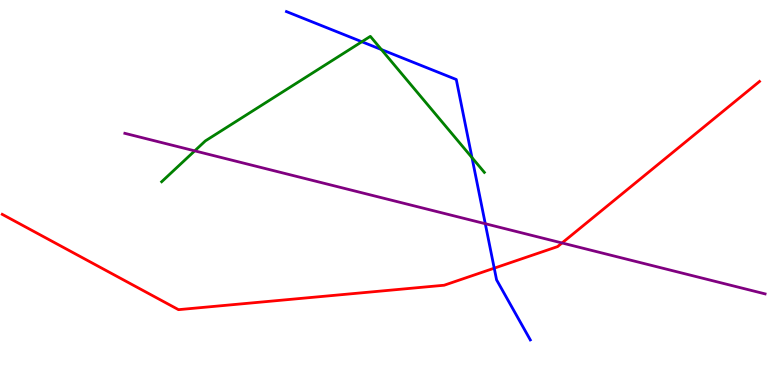[{'lines': ['blue', 'red'], 'intersections': [{'x': 6.38, 'y': 3.03}]}, {'lines': ['green', 'red'], 'intersections': []}, {'lines': ['purple', 'red'], 'intersections': [{'x': 7.25, 'y': 3.69}]}, {'lines': ['blue', 'green'], 'intersections': [{'x': 4.67, 'y': 8.92}, {'x': 4.92, 'y': 8.71}, {'x': 6.09, 'y': 5.91}]}, {'lines': ['blue', 'purple'], 'intersections': [{'x': 6.26, 'y': 4.19}]}, {'lines': ['green', 'purple'], 'intersections': [{'x': 2.51, 'y': 6.08}]}]